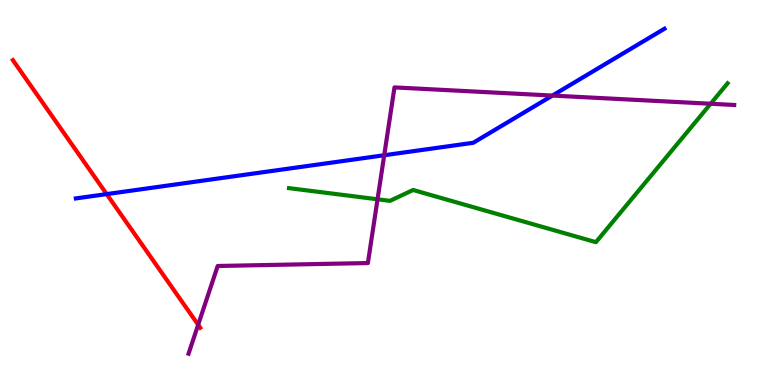[{'lines': ['blue', 'red'], 'intersections': [{'x': 1.38, 'y': 4.96}]}, {'lines': ['green', 'red'], 'intersections': []}, {'lines': ['purple', 'red'], 'intersections': [{'x': 2.56, 'y': 1.56}]}, {'lines': ['blue', 'green'], 'intersections': []}, {'lines': ['blue', 'purple'], 'intersections': [{'x': 4.96, 'y': 5.97}, {'x': 7.13, 'y': 7.52}]}, {'lines': ['green', 'purple'], 'intersections': [{'x': 4.87, 'y': 4.82}, {'x': 9.17, 'y': 7.31}]}]